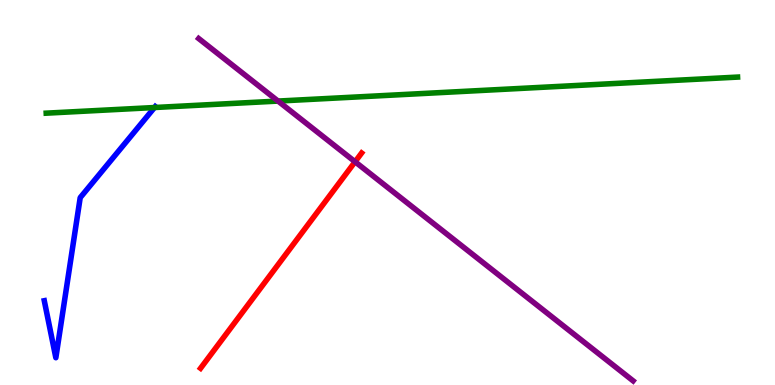[{'lines': ['blue', 'red'], 'intersections': []}, {'lines': ['green', 'red'], 'intersections': []}, {'lines': ['purple', 'red'], 'intersections': [{'x': 4.58, 'y': 5.8}]}, {'lines': ['blue', 'green'], 'intersections': [{'x': 1.99, 'y': 7.21}]}, {'lines': ['blue', 'purple'], 'intersections': []}, {'lines': ['green', 'purple'], 'intersections': [{'x': 3.59, 'y': 7.37}]}]